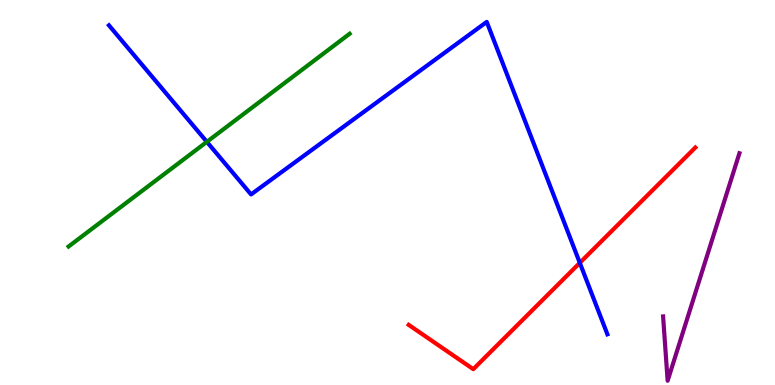[{'lines': ['blue', 'red'], 'intersections': [{'x': 7.48, 'y': 3.17}]}, {'lines': ['green', 'red'], 'intersections': []}, {'lines': ['purple', 'red'], 'intersections': []}, {'lines': ['blue', 'green'], 'intersections': [{'x': 2.67, 'y': 6.32}]}, {'lines': ['blue', 'purple'], 'intersections': []}, {'lines': ['green', 'purple'], 'intersections': []}]